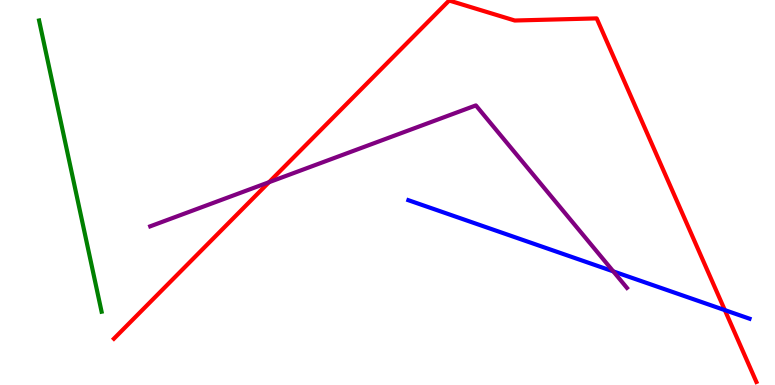[{'lines': ['blue', 'red'], 'intersections': [{'x': 9.35, 'y': 1.95}]}, {'lines': ['green', 'red'], 'intersections': []}, {'lines': ['purple', 'red'], 'intersections': [{'x': 3.47, 'y': 5.27}]}, {'lines': ['blue', 'green'], 'intersections': []}, {'lines': ['blue', 'purple'], 'intersections': [{'x': 7.91, 'y': 2.95}]}, {'lines': ['green', 'purple'], 'intersections': []}]